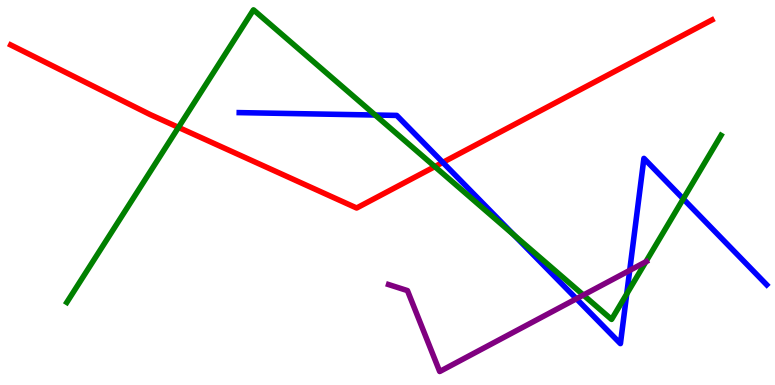[{'lines': ['blue', 'red'], 'intersections': [{'x': 5.71, 'y': 5.78}]}, {'lines': ['green', 'red'], 'intersections': [{'x': 2.3, 'y': 6.69}, {'x': 5.61, 'y': 5.67}]}, {'lines': ['purple', 'red'], 'intersections': []}, {'lines': ['blue', 'green'], 'intersections': [{'x': 4.84, 'y': 7.01}, {'x': 6.63, 'y': 3.89}, {'x': 8.09, 'y': 2.37}, {'x': 8.82, 'y': 4.83}]}, {'lines': ['blue', 'purple'], 'intersections': [{'x': 7.44, 'y': 2.24}, {'x': 8.13, 'y': 2.98}]}, {'lines': ['green', 'purple'], 'intersections': [{'x': 7.53, 'y': 2.34}, {'x': 8.33, 'y': 3.2}]}]